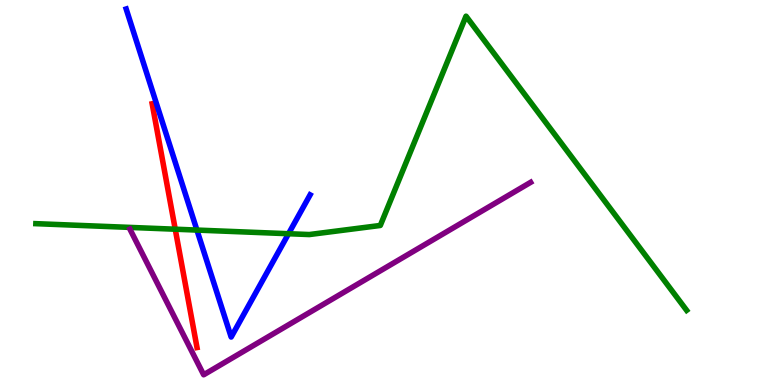[{'lines': ['blue', 'red'], 'intersections': []}, {'lines': ['green', 'red'], 'intersections': [{'x': 2.26, 'y': 4.05}]}, {'lines': ['purple', 'red'], 'intersections': []}, {'lines': ['blue', 'green'], 'intersections': [{'x': 2.54, 'y': 4.02}, {'x': 3.72, 'y': 3.93}]}, {'lines': ['blue', 'purple'], 'intersections': []}, {'lines': ['green', 'purple'], 'intersections': []}]